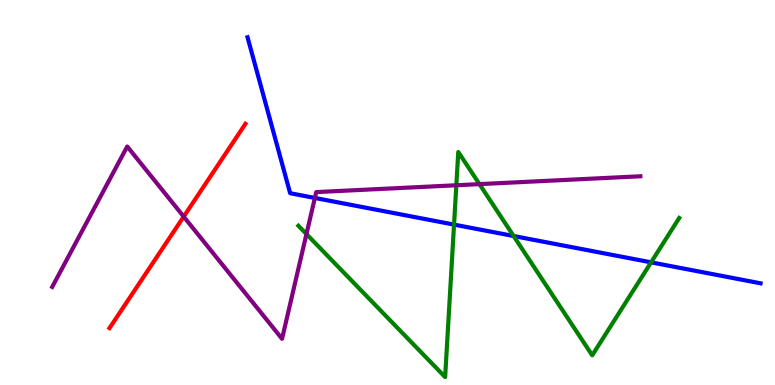[{'lines': ['blue', 'red'], 'intersections': []}, {'lines': ['green', 'red'], 'intersections': []}, {'lines': ['purple', 'red'], 'intersections': [{'x': 2.37, 'y': 4.37}]}, {'lines': ['blue', 'green'], 'intersections': [{'x': 5.86, 'y': 4.17}, {'x': 6.63, 'y': 3.87}, {'x': 8.4, 'y': 3.19}]}, {'lines': ['blue', 'purple'], 'intersections': [{'x': 4.06, 'y': 4.86}]}, {'lines': ['green', 'purple'], 'intersections': [{'x': 3.95, 'y': 3.92}, {'x': 5.89, 'y': 5.19}, {'x': 6.19, 'y': 5.22}]}]